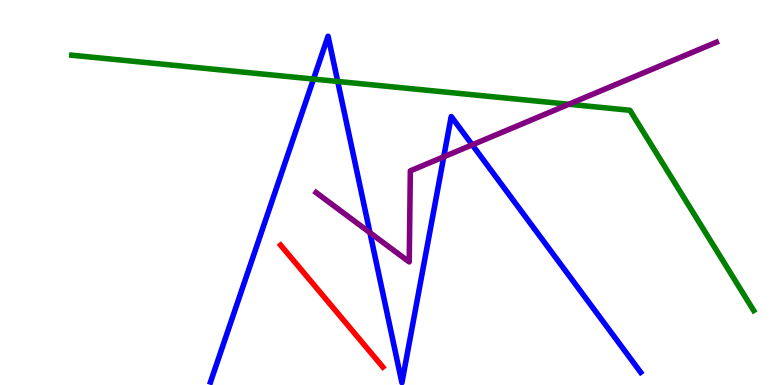[{'lines': ['blue', 'red'], 'intersections': []}, {'lines': ['green', 'red'], 'intersections': []}, {'lines': ['purple', 'red'], 'intersections': []}, {'lines': ['blue', 'green'], 'intersections': [{'x': 4.05, 'y': 7.95}, {'x': 4.36, 'y': 7.88}]}, {'lines': ['blue', 'purple'], 'intersections': [{'x': 4.77, 'y': 3.96}, {'x': 5.73, 'y': 5.93}, {'x': 6.09, 'y': 6.24}]}, {'lines': ['green', 'purple'], 'intersections': [{'x': 7.34, 'y': 7.29}]}]